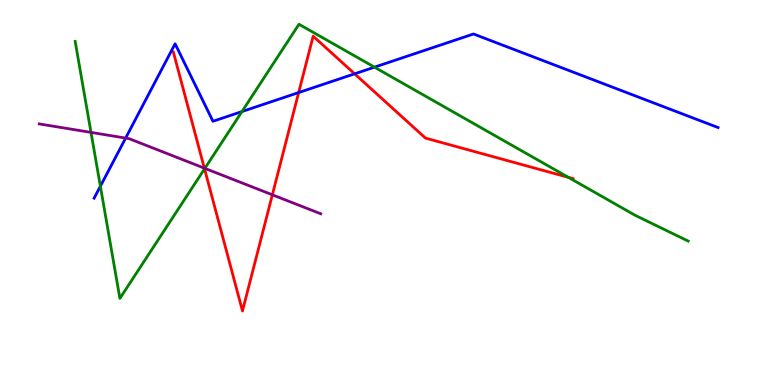[{'lines': ['blue', 'red'], 'intersections': [{'x': 3.85, 'y': 7.6}, {'x': 4.58, 'y': 8.08}]}, {'lines': ['green', 'red'], 'intersections': [{'x': 2.64, 'y': 5.61}, {'x': 7.33, 'y': 5.39}]}, {'lines': ['purple', 'red'], 'intersections': [{'x': 2.64, 'y': 5.63}, {'x': 3.51, 'y': 4.94}]}, {'lines': ['blue', 'green'], 'intersections': [{'x': 1.3, 'y': 5.16}, {'x': 3.12, 'y': 7.1}, {'x': 4.83, 'y': 8.26}]}, {'lines': ['blue', 'purple'], 'intersections': [{'x': 1.62, 'y': 6.41}]}, {'lines': ['green', 'purple'], 'intersections': [{'x': 1.17, 'y': 6.56}, {'x': 2.64, 'y': 5.63}]}]